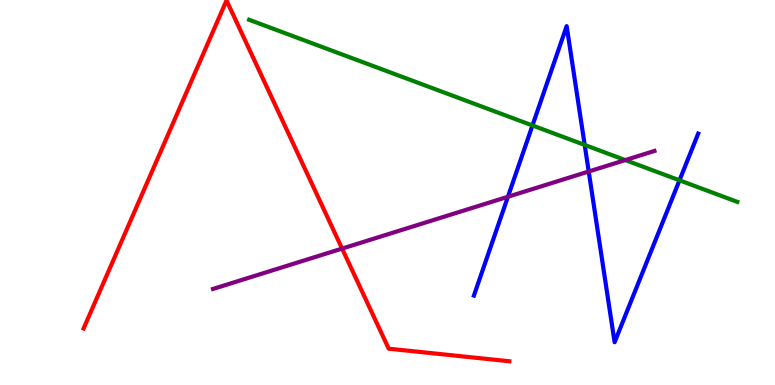[{'lines': ['blue', 'red'], 'intersections': []}, {'lines': ['green', 'red'], 'intersections': []}, {'lines': ['purple', 'red'], 'intersections': [{'x': 4.41, 'y': 3.54}]}, {'lines': ['blue', 'green'], 'intersections': [{'x': 6.87, 'y': 6.74}, {'x': 7.54, 'y': 6.24}, {'x': 8.77, 'y': 5.32}]}, {'lines': ['blue', 'purple'], 'intersections': [{'x': 6.55, 'y': 4.89}, {'x': 7.6, 'y': 5.55}]}, {'lines': ['green', 'purple'], 'intersections': [{'x': 8.07, 'y': 5.84}]}]